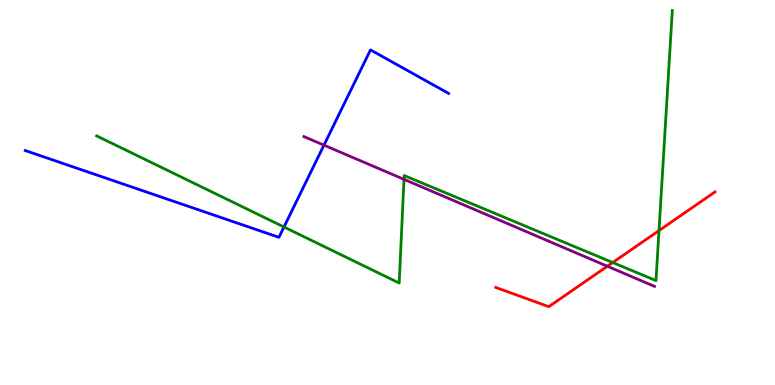[{'lines': ['blue', 'red'], 'intersections': []}, {'lines': ['green', 'red'], 'intersections': [{'x': 7.91, 'y': 3.18}, {'x': 8.5, 'y': 4.01}]}, {'lines': ['purple', 'red'], 'intersections': [{'x': 7.84, 'y': 3.08}]}, {'lines': ['blue', 'green'], 'intersections': [{'x': 3.66, 'y': 4.1}]}, {'lines': ['blue', 'purple'], 'intersections': [{'x': 4.18, 'y': 6.23}]}, {'lines': ['green', 'purple'], 'intersections': [{'x': 5.21, 'y': 5.34}]}]